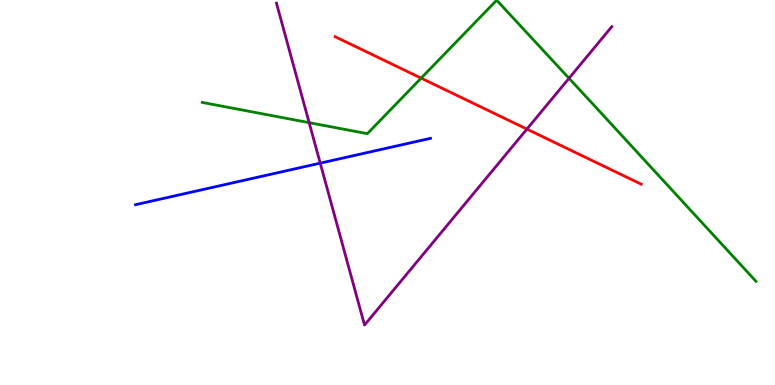[{'lines': ['blue', 'red'], 'intersections': []}, {'lines': ['green', 'red'], 'intersections': [{'x': 5.43, 'y': 7.97}]}, {'lines': ['purple', 'red'], 'intersections': [{'x': 6.8, 'y': 6.65}]}, {'lines': ['blue', 'green'], 'intersections': []}, {'lines': ['blue', 'purple'], 'intersections': [{'x': 4.13, 'y': 5.76}]}, {'lines': ['green', 'purple'], 'intersections': [{'x': 3.99, 'y': 6.81}, {'x': 7.34, 'y': 7.97}]}]